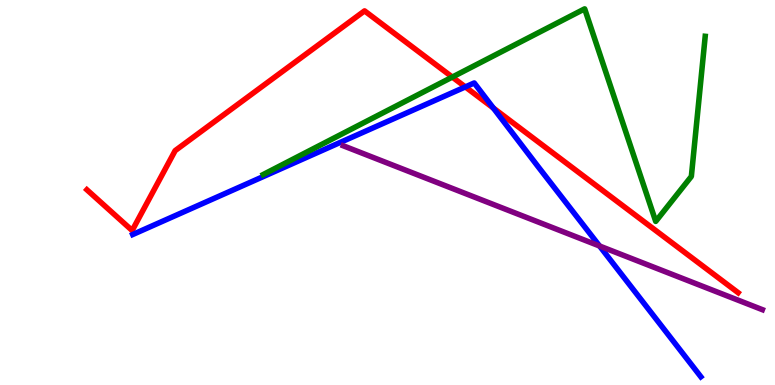[{'lines': ['blue', 'red'], 'intersections': [{'x': 6.0, 'y': 7.74}, {'x': 6.37, 'y': 7.19}]}, {'lines': ['green', 'red'], 'intersections': [{'x': 5.84, 'y': 8.0}]}, {'lines': ['purple', 'red'], 'intersections': []}, {'lines': ['blue', 'green'], 'intersections': []}, {'lines': ['blue', 'purple'], 'intersections': [{'x': 7.74, 'y': 3.61}]}, {'lines': ['green', 'purple'], 'intersections': []}]